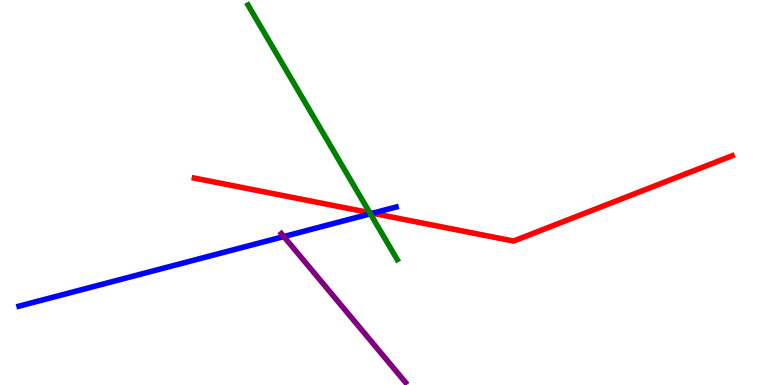[{'lines': ['blue', 'red'], 'intersections': [{'x': 4.81, 'y': 4.46}]}, {'lines': ['green', 'red'], 'intersections': [{'x': 4.77, 'y': 4.48}]}, {'lines': ['purple', 'red'], 'intersections': []}, {'lines': ['blue', 'green'], 'intersections': [{'x': 4.78, 'y': 4.45}]}, {'lines': ['blue', 'purple'], 'intersections': [{'x': 3.66, 'y': 3.86}]}, {'lines': ['green', 'purple'], 'intersections': []}]